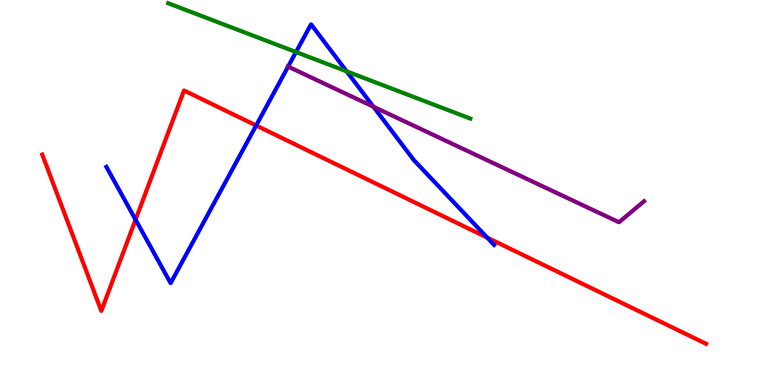[{'lines': ['blue', 'red'], 'intersections': [{'x': 1.75, 'y': 4.29}, {'x': 3.31, 'y': 6.74}, {'x': 6.29, 'y': 3.83}]}, {'lines': ['green', 'red'], 'intersections': []}, {'lines': ['purple', 'red'], 'intersections': []}, {'lines': ['blue', 'green'], 'intersections': [{'x': 3.82, 'y': 8.65}, {'x': 4.47, 'y': 8.15}]}, {'lines': ['blue', 'purple'], 'intersections': [{'x': 3.72, 'y': 8.27}, {'x': 4.82, 'y': 7.23}]}, {'lines': ['green', 'purple'], 'intersections': []}]